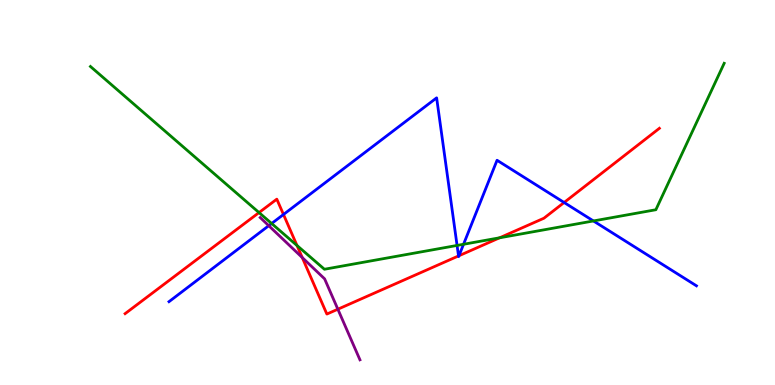[{'lines': ['blue', 'red'], 'intersections': [{'x': 3.66, 'y': 4.43}, {'x': 5.92, 'y': 3.35}, {'x': 5.92, 'y': 3.36}, {'x': 7.28, 'y': 4.74}]}, {'lines': ['green', 'red'], 'intersections': [{'x': 3.34, 'y': 4.48}, {'x': 3.83, 'y': 3.62}, {'x': 6.45, 'y': 3.82}]}, {'lines': ['purple', 'red'], 'intersections': [{'x': 3.9, 'y': 3.31}, {'x': 4.36, 'y': 1.97}]}, {'lines': ['blue', 'green'], 'intersections': [{'x': 3.5, 'y': 4.19}, {'x': 5.9, 'y': 3.63}, {'x': 5.98, 'y': 3.66}, {'x': 7.66, 'y': 4.26}]}, {'lines': ['blue', 'purple'], 'intersections': [{'x': 3.47, 'y': 4.14}]}, {'lines': ['green', 'purple'], 'intersections': []}]